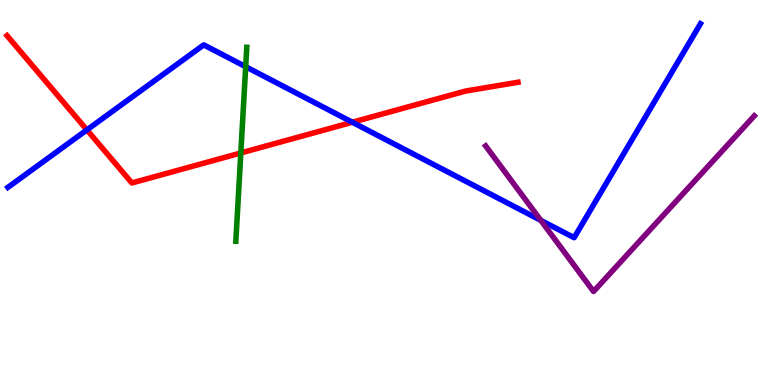[{'lines': ['blue', 'red'], 'intersections': [{'x': 1.12, 'y': 6.63}, {'x': 4.55, 'y': 6.82}]}, {'lines': ['green', 'red'], 'intersections': [{'x': 3.11, 'y': 6.03}]}, {'lines': ['purple', 'red'], 'intersections': []}, {'lines': ['blue', 'green'], 'intersections': [{'x': 3.17, 'y': 8.27}]}, {'lines': ['blue', 'purple'], 'intersections': [{'x': 6.98, 'y': 4.28}]}, {'lines': ['green', 'purple'], 'intersections': []}]